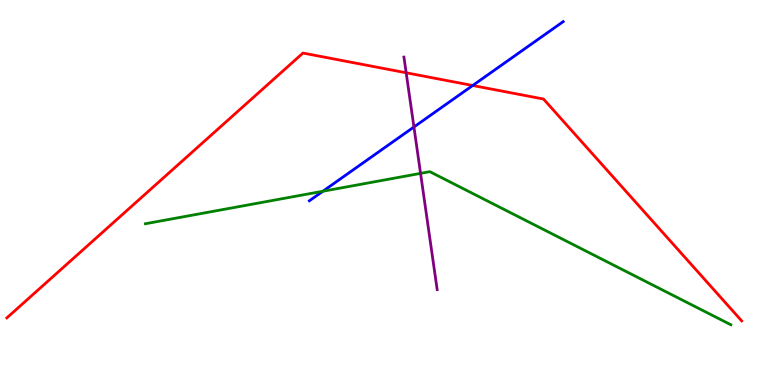[{'lines': ['blue', 'red'], 'intersections': [{'x': 6.1, 'y': 7.78}]}, {'lines': ['green', 'red'], 'intersections': []}, {'lines': ['purple', 'red'], 'intersections': [{'x': 5.24, 'y': 8.11}]}, {'lines': ['blue', 'green'], 'intersections': [{'x': 4.17, 'y': 5.03}]}, {'lines': ['blue', 'purple'], 'intersections': [{'x': 5.34, 'y': 6.7}]}, {'lines': ['green', 'purple'], 'intersections': [{'x': 5.43, 'y': 5.5}]}]